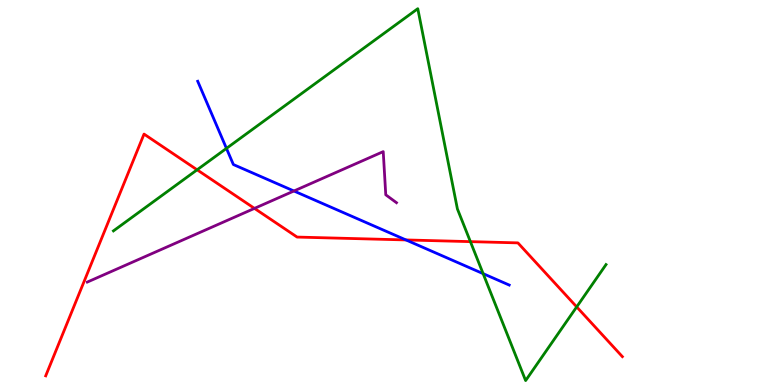[{'lines': ['blue', 'red'], 'intersections': [{'x': 5.24, 'y': 3.77}]}, {'lines': ['green', 'red'], 'intersections': [{'x': 2.54, 'y': 5.59}, {'x': 6.07, 'y': 3.72}, {'x': 7.44, 'y': 2.03}]}, {'lines': ['purple', 'red'], 'intersections': [{'x': 3.28, 'y': 4.59}]}, {'lines': ['blue', 'green'], 'intersections': [{'x': 2.92, 'y': 6.15}, {'x': 6.23, 'y': 2.89}]}, {'lines': ['blue', 'purple'], 'intersections': [{'x': 3.79, 'y': 5.04}]}, {'lines': ['green', 'purple'], 'intersections': []}]